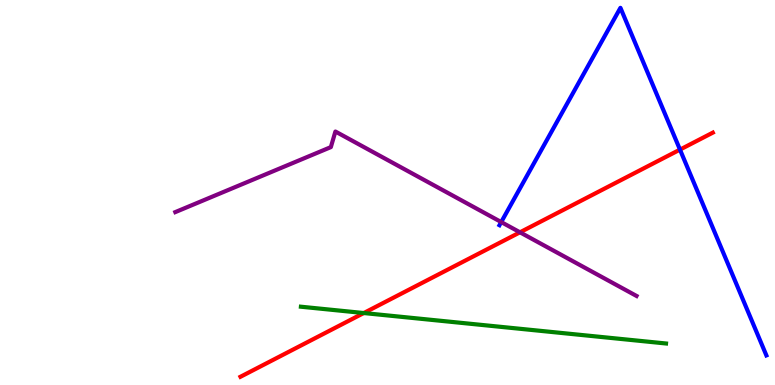[{'lines': ['blue', 'red'], 'intersections': [{'x': 8.77, 'y': 6.11}]}, {'lines': ['green', 'red'], 'intersections': [{'x': 4.69, 'y': 1.87}]}, {'lines': ['purple', 'red'], 'intersections': [{'x': 6.71, 'y': 3.97}]}, {'lines': ['blue', 'green'], 'intersections': []}, {'lines': ['blue', 'purple'], 'intersections': [{'x': 6.47, 'y': 4.23}]}, {'lines': ['green', 'purple'], 'intersections': []}]